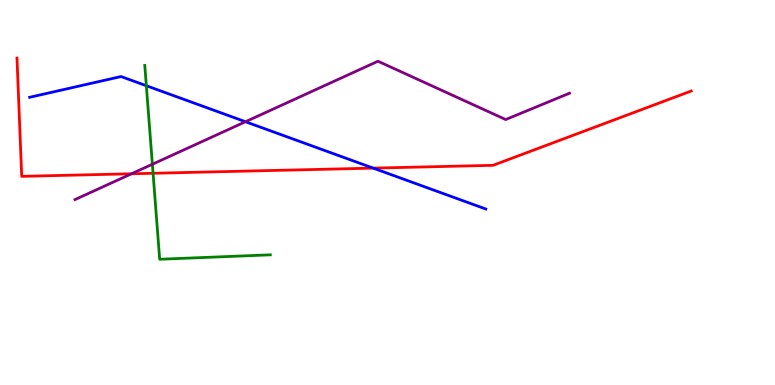[{'lines': ['blue', 'red'], 'intersections': [{'x': 4.82, 'y': 5.63}]}, {'lines': ['green', 'red'], 'intersections': [{'x': 1.98, 'y': 5.5}]}, {'lines': ['purple', 'red'], 'intersections': [{'x': 1.7, 'y': 5.49}]}, {'lines': ['blue', 'green'], 'intersections': [{'x': 1.89, 'y': 7.77}]}, {'lines': ['blue', 'purple'], 'intersections': [{'x': 3.17, 'y': 6.84}]}, {'lines': ['green', 'purple'], 'intersections': [{'x': 1.97, 'y': 5.73}]}]